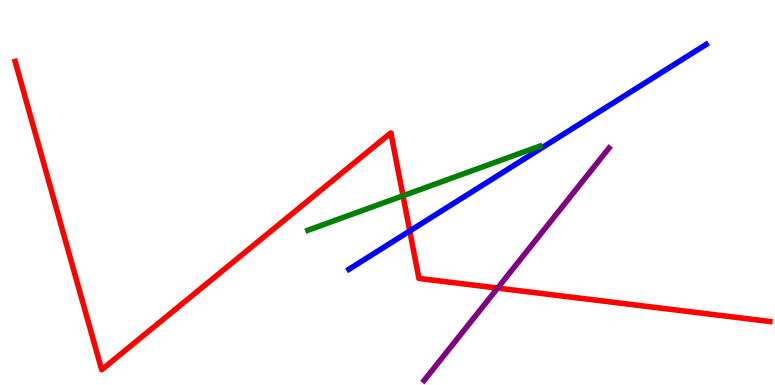[{'lines': ['blue', 'red'], 'intersections': [{'x': 5.29, 'y': 4.0}]}, {'lines': ['green', 'red'], 'intersections': [{'x': 5.2, 'y': 4.91}]}, {'lines': ['purple', 'red'], 'intersections': [{'x': 6.42, 'y': 2.52}]}, {'lines': ['blue', 'green'], 'intersections': []}, {'lines': ['blue', 'purple'], 'intersections': []}, {'lines': ['green', 'purple'], 'intersections': []}]